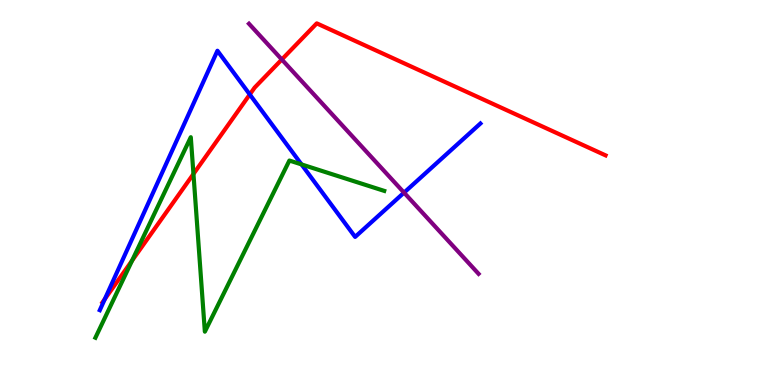[{'lines': ['blue', 'red'], 'intersections': [{'x': 1.35, 'y': 2.23}, {'x': 3.22, 'y': 7.55}]}, {'lines': ['green', 'red'], 'intersections': [{'x': 1.7, 'y': 3.23}, {'x': 2.5, 'y': 5.48}]}, {'lines': ['purple', 'red'], 'intersections': [{'x': 3.64, 'y': 8.45}]}, {'lines': ['blue', 'green'], 'intersections': [{'x': 3.89, 'y': 5.73}]}, {'lines': ['blue', 'purple'], 'intersections': [{'x': 5.21, 'y': 5.0}]}, {'lines': ['green', 'purple'], 'intersections': []}]